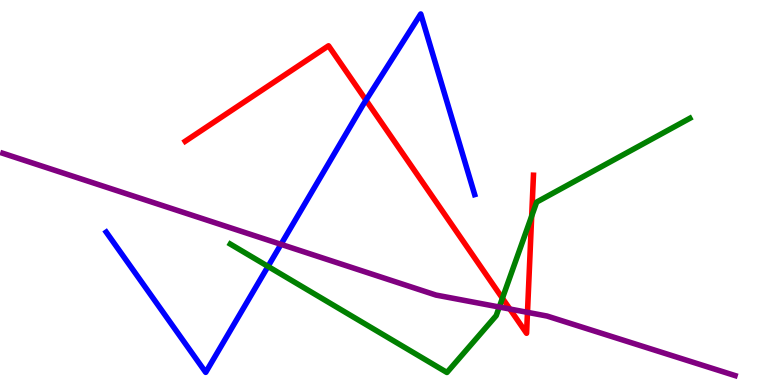[{'lines': ['blue', 'red'], 'intersections': [{'x': 4.72, 'y': 7.4}]}, {'lines': ['green', 'red'], 'intersections': [{'x': 6.48, 'y': 2.25}, {'x': 6.86, 'y': 4.39}]}, {'lines': ['purple', 'red'], 'intersections': [{'x': 6.58, 'y': 1.97}, {'x': 6.81, 'y': 1.89}]}, {'lines': ['blue', 'green'], 'intersections': [{'x': 3.46, 'y': 3.08}]}, {'lines': ['blue', 'purple'], 'intersections': [{'x': 3.63, 'y': 3.65}]}, {'lines': ['green', 'purple'], 'intersections': [{'x': 6.44, 'y': 2.03}]}]